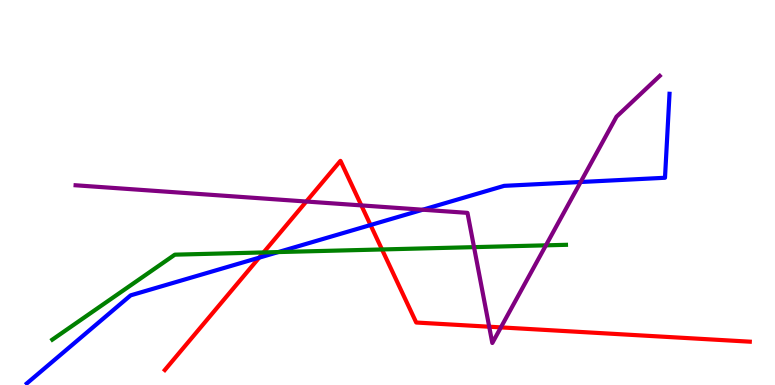[{'lines': ['blue', 'red'], 'intersections': [{'x': 3.34, 'y': 3.31}, {'x': 4.78, 'y': 4.16}]}, {'lines': ['green', 'red'], 'intersections': [{'x': 3.4, 'y': 3.44}, {'x': 4.93, 'y': 3.52}]}, {'lines': ['purple', 'red'], 'intersections': [{'x': 3.95, 'y': 4.77}, {'x': 4.66, 'y': 4.67}, {'x': 6.31, 'y': 1.51}, {'x': 6.46, 'y': 1.5}]}, {'lines': ['blue', 'green'], 'intersections': [{'x': 3.59, 'y': 3.45}]}, {'lines': ['blue', 'purple'], 'intersections': [{'x': 5.45, 'y': 4.55}, {'x': 7.49, 'y': 5.27}]}, {'lines': ['green', 'purple'], 'intersections': [{'x': 6.12, 'y': 3.58}, {'x': 7.04, 'y': 3.63}]}]